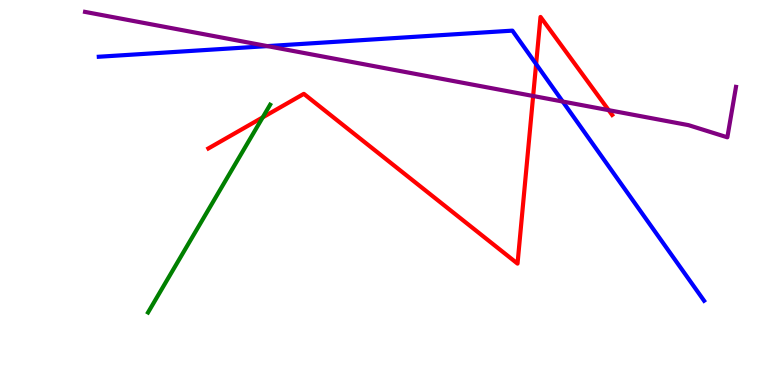[{'lines': ['blue', 'red'], 'intersections': [{'x': 6.92, 'y': 8.34}]}, {'lines': ['green', 'red'], 'intersections': [{'x': 3.39, 'y': 6.95}]}, {'lines': ['purple', 'red'], 'intersections': [{'x': 6.88, 'y': 7.51}, {'x': 7.85, 'y': 7.14}]}, {'lines': ['blue', 'green'], 'intersections': []}, {'lines': ['blue', 'purple'], 'intersections': [{'x': 3.45, 'y': 8.8}, {'x': 7.26, 'y': 7.36}]}, {'lines': ['green', 'purple'], 'intersections': []}]